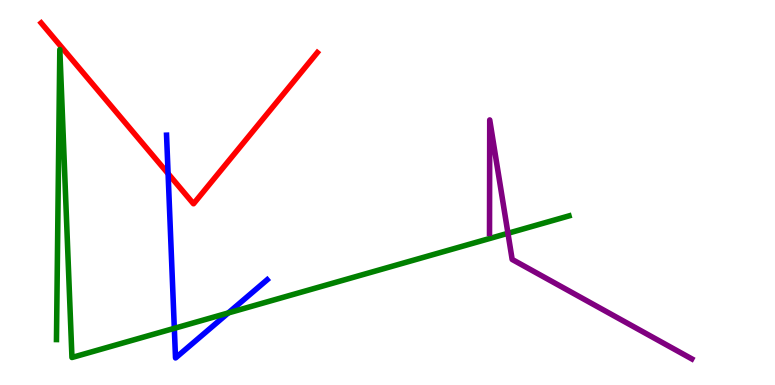[{'lines': ['blue', 'red'], 'intersections': [{'x': 2.17, 'y': 5.49}]}, {'lines': ['green', 'red'], 'intersections': []}, {'lines': ['purple', 'red'], 'intersections': []}, {'lines': ['blue', 'green'], 'intersections': [{'x': 2.25, 'y': 1.47}, {'x': 2.95, 'y': 1.87}]}, {'lines': ['blue', 'purple'], 'intersections': []}, {'lines': ['green', 'purple'], 'intersections': [{'x': 6.55, 'y': 3.94}]}]